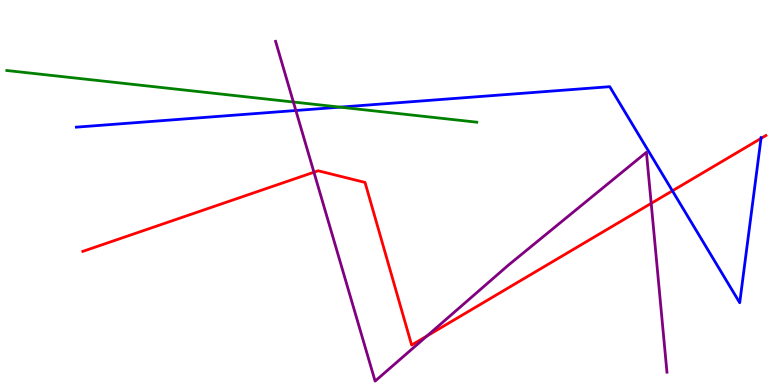[{'lines': ['blue', 'red'], 'intersections': [{'x': 8.68, 'y': 5.04}, {'x': 9.82, 'y': 6.4}]}, {'lines': ['green', 'red'], 'intersections': []}, {'lines': ['purple', 'red'], 'intersections': [{'x': 4.05, 'y': 5.53}, {'x': 5.51, 'y': 1.27}, {'x': 8.4, 'y': 4.72}]}, {'lines': ['blue', 'green'], 'intersections': [{'x': 4.39, 'y': 7.22}]}, {'lines': ['blue', 'purple'], 'intersections': [{'x': 3.82, 'y': 7.13}]}, {'lines': ['green', 'purple'], 'intersections': [{'x': 3.79, 'y': 7.35}]}]